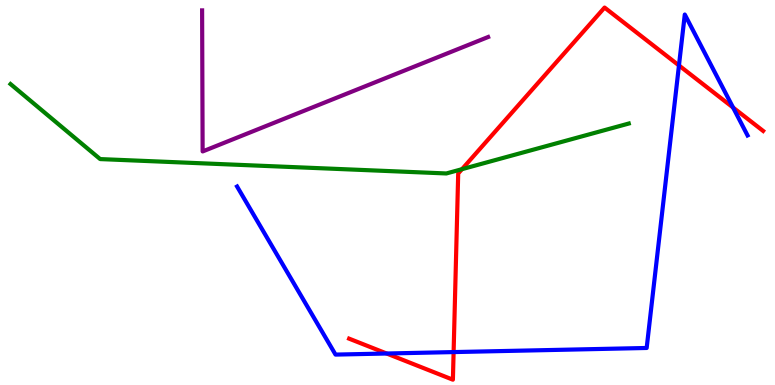[{'lines': ['blue', 'red'], 'intersections': [{'x': 4.99, 'y': 0.818}, {'x': 5.85, 'y': 0.855}, {'x': 8.76, 'y': 8.3}, {'x': 9.46, 'y': 7.21}]}, {'lines': ['green', 'red'], 'intersections': [{'x': 5.96, 'y': 5.61}]}, {'lines': ['purple', 'red'], 'intersections': []}, {'lines': ['blue', 'green'], 'intersections': []}, {'lines': ['blue', 'purple'], 'intersections': []}, {'lines': ['green', 'purple'], 'intersections': []}]